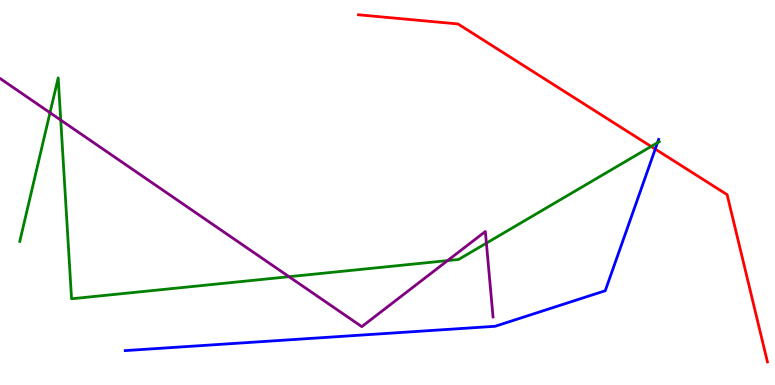[{'lines': ['blue', 'red'], 'intersections': [{'x': 8.45, 'y': 6.13}]}, {'lines': ['green', 'red'], 'intersections': [{'x': 8.4, 'y': 6.2}]}, {'lines': ['purple', 'red'], 'intersections': []}, {'lines': ['blue', 'green'], 'intersections': [{'x': 8.48, 'y': 6.29}]}, {'lines': ['blue', 'purple'], 'intersections': []}, {'lines': ['green', 'purple'], 'intersections': [{'x': 0.645, 'y': 7.07}, {'x': 0.784, 'y': 6.88}, {'x': 3.73, 'y': 2.81}, {'x': 5.78, 'y': 3.23}, {'x': 6.28, 'y': 3.68}]}]